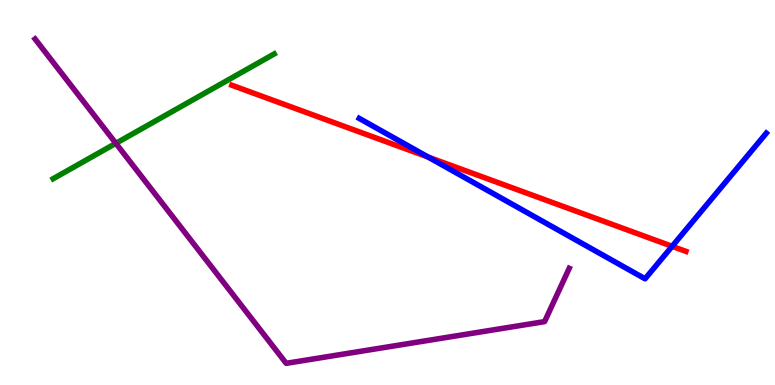[{'lines': ['blue', 'red'], 'intersections': [{'x': 5.52, 'y': 5.92}, {'x': 8.67, 'y': 3.6}]}, {'lines': ['green', 'red'], 'intersections': []}, {'lines': ['purple', 'red'], 'intersections': []}, {'lines': ['blue', 'green'], 'intersections': []}, {'lines': ['blue', 'purple'], 'intersections': []}, {'lines': ['green', 'purple'], 'intersections': [{'x': 1.49, 'y': 6.28}]}]